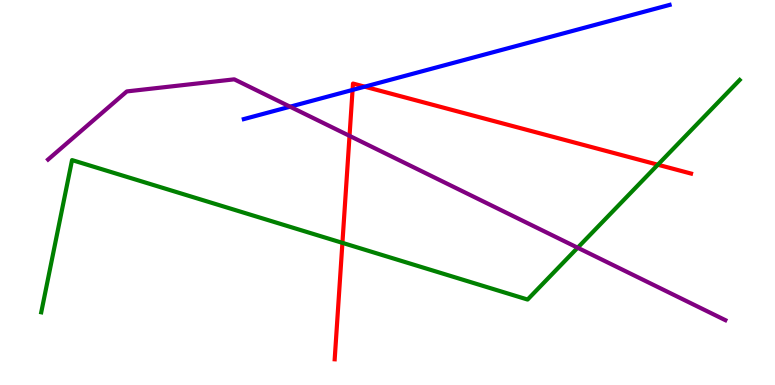[{'lines': ['blue', 'red'], 'intersections': [{'x': 4.55, 'y': 7.66}, {'x': 4.71, 'y': 7.75}]}, {'lines': ['green', 'red'], 'intersections': [{'x': 4.42, 'y': 3.69}, {'x': 8.49, 'y': 5.72}]}, {'lines': ['purple', 'red'], 'intersections': [{'x': 4.51, 'y': 6.47}]}, {'lines': ['blue', 'green'], 'intersections': []}, {'lines': ['blue', 'purple'], 'intersections': [{'x': 3.74, 'y': 7.23}]}, {'lines': ['green', 'purple'], 'intersections': [{'x': 7.45, 'y': 3.57}]}]